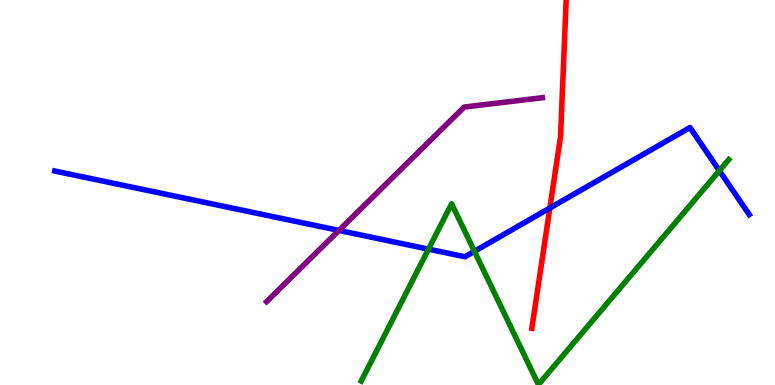[{'lines': ['blue', 'red'], 'intersections': [{'x': 7.09, 'y': 4.6}]}, {'lines': ['green', 'red'], 'intersections': []}, {'lines': ['purple', 'red'], 'intersections': []}, {'lines': ['blue', 'green'], 'intersections': [{'x': 5.53, 'y': 3.53}, {'x': 6.12, 'y': 3.47}, {'x': 9.28, 'y': 5.57}]}, {'lines': ['blue', 'purple'], 'intersections': [{'x': 4.37, 'y': 4.01}]}, {'lines': ['green', 'purple'], 'intersections': []}]